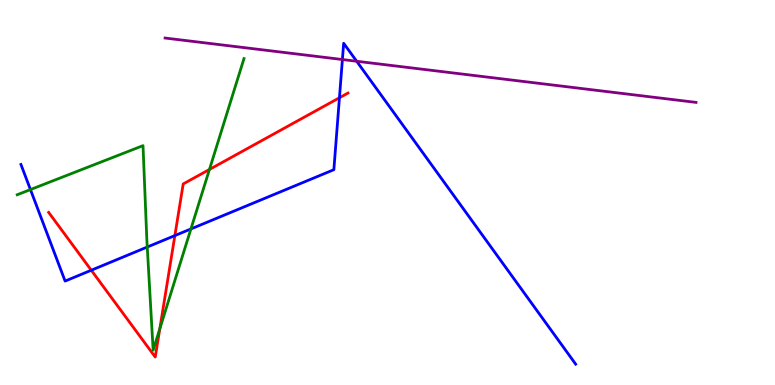[{'lines': ['blue', 'red'], 'intersections': [{'x': 1.18, 'y': 2.98}, {'x': 2.26, 'y': 3.88}, {'x': 4.38, 'y': 7.46}]}, {'lines': ['green', 'red'], 'intersections': [{'x': 2.06, 'y': 1.46}, {'x': 2.7, 'y': 5.6}]}, {'lines': ['purple', 'red'], 'intersections': []}, {'lines': ['blue', 'green'], 'intersections': [{'x': 0.393, 'y': 5.08}, {'x': 1.9, 'y': 3.58}, {'x': 2.46, 'y': 4.05}]}, {'lines': ['blue', 'purple'], 'intersections': [{'x': 4.42, 'y': 8.45}, {'x': 4.6, 'y': 8.41}]}, {'lines': ['green', 'purple'], 'intersections': []}]